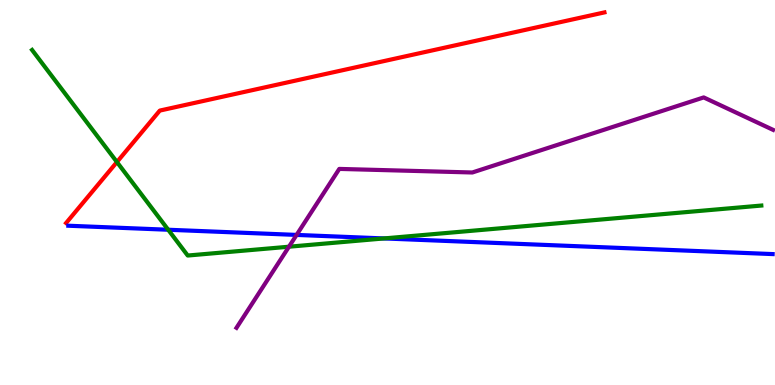[{'lines': ['blue', 'red'], 'intersections': []}, {'lines': ['green', 'red'], 'intersections': [{'x': 1.51, 'y': 5.79}]}, {'lines': ['purple', 'red'], 'intersections': []}, {'lines': ['blue', 'green'], 'intersections': [{'x': 2.17, 'y': 4.03}, {'x': 4.95, 'y': 3.81}]}, {'lines': ['blue', 'purple'], 'intersections': [{'x': 3.83, 'y': 3.9}]}, {'lines': ['green', 'purple'], 'intersections': [{'x': 3.73, 'y': 3.59}]}]